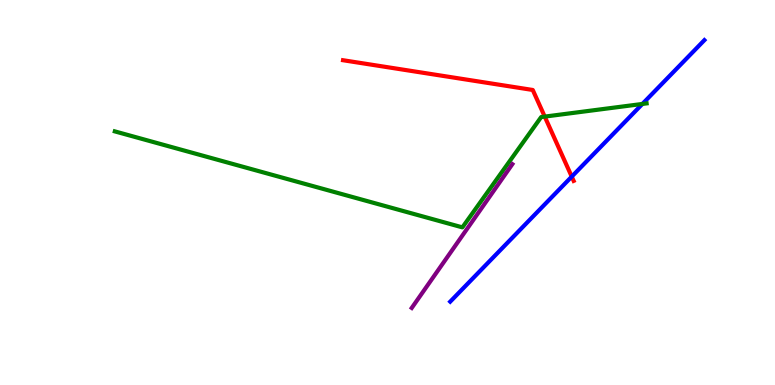[{'lines': ['blue', 'red'], 'intersections': [{'x': 7.38, 'y': 5.41}]}, {'lines': ['green', 'red'], 'intersections': [{'x': 7.03, 'y': 6.97}]}, {'lines': ['purple', 'red'], 'intersections': []}, {'lines': ['blue', 'green'], 'intersections': [{'x': 8.29, 'y': 7.3}]}, {'lines': ['blue', 'purple'], 'intersections': []}, {'lines': ['green', 'purple'], 'intersections': []}]